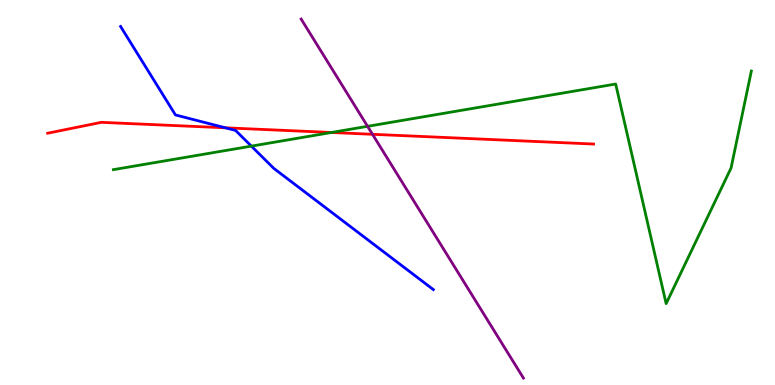[{'lines': ['blue', 'red'], 'intersections': [{'x': 2.91, 'y': 6.68}]}, {'lines': ['green', 'red'], 'intersections': [{'x': 4.28, 'y': 6.56}]}, {'lines': ['purple', 'red'], 'intersections': [{'x': 4.81, 'y': 6.51}]}, {'lines': ['blue', 'green'], 'intersections': [{'x': 3.24, 'y': 6.2}]}, {'lines': ['blue', 'purple'], 'intersections': []}, {'lines': ['green', 'purple'], 'intersections': [{'x': 4.74, 'y': 6.72}]}]